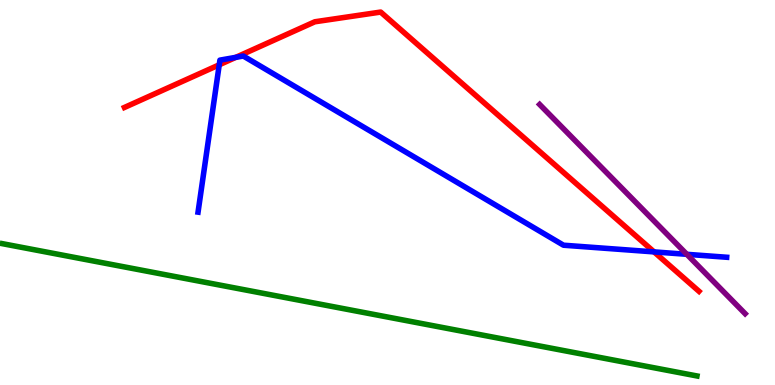[{'lines': ['blue', 'red'], 'intersections': [{'x': 2.83, 'y': 8.32}, {'x': 3.04, 'y': 8.51}, {'x': 8.44, 'y': 3.46}]}, {'lines': ['green', 'red'], 'intersections': []}, {'lines': ['purple', 'red'], 'intersections': []}, {'lines': ['blue', 'green'], 'intersections': []}, {'lines': ['blue', 'purple'], 'intersections': [{'x': 8.86, 'y': 3.39}]}, {'lines': ['green', 'purple'], 'intersections': []}]